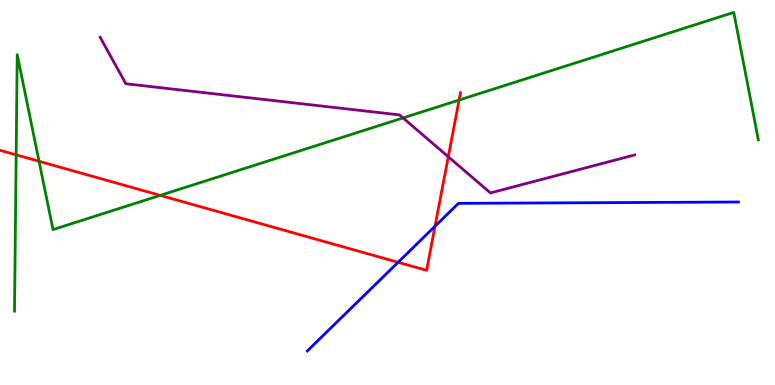[{'lines': ['blue', 'red'], 'intersections': [{'x': 5.14, 'y': 3.19}, {'x': 5.61, 'y': 4.12}]}, {'lines': ['green', 'red'], 'intersections': [{'x': 0.209, 'y': 5.98}, {'x': 0.504, 'y': 5.81}, {'x': 2.07, 'y': 4.93}, {'x': 5.92, 'y': 7.4}]}, {'lines': ['purple', 'red'], 'intersections': [{'x': 5.78, 'y': 5.93}]}, {'lines': ['blue', 'green'], 'intersections': []}, {'lines': ['blue', 'purple'], 'intersections': []}, {'lines': ['green', 'purple'], 'intersections': [{'x': 5.2, 'y': 6.94}]}]